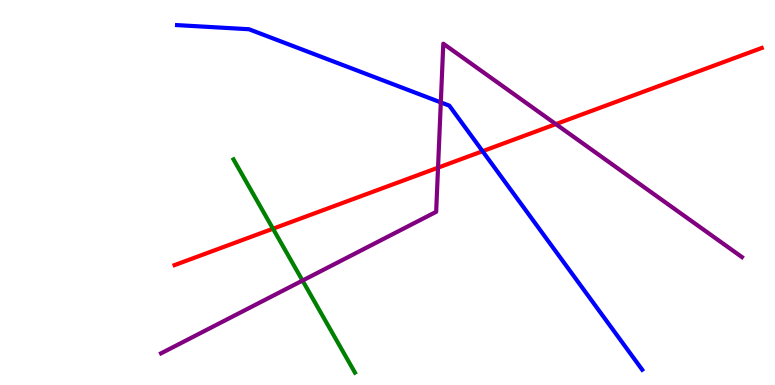[{'lines': ['blue', 'red'], 'intersections': [{'x': 6.23, 'y': 6.07}]}, {'lines': ['green', 'red'], 'intersections': [{'x': 3.52, 'y': 4.06}]}, {'lines': ['purple', 'red'], 'intersections': [{'x': 5.65, 'y': 5.64}, {'x': 7.17, 'y': 6.78}]}, {'lines': ['blue', 'green'], 'intersections': []}, {'lines': ['blue', 'purple'], 'intersections': [{'x': 5.69, 'y': 7.34}]}, {'lines': ['green', 'purple'], 'intersections': [{'x': 3.9, 'y': 2.71}]}]